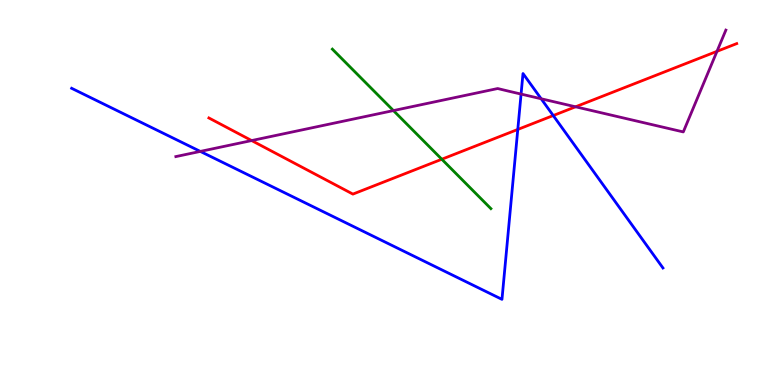[{'lines': ['blue', 'red'], 'intersections': [{'x': 6.68, 'y': 6.64}, {'x': 7.14, 'y': 7.0}]}, {'lines': ['green', 'red'], 'intersections': [{'x': 5.7, 'y': 5.86}]}, {'lines': ['purple', 'red'], 'intersections': [{'x': 3.25, 'y': 6.35}, {'x': 7.43, 'y': 7.23}, {'x': 9.25, 'y': 8.67}]}, {'lines': ['blue', 'green'], 'intersections': []}, {'lines': ['blue', 'purple'], 'intersections': [{'x': 2.58, 'y': 6.07}, {'x': 6.72, 'y': 7.56}, {'x': 6.98, 'y': 7.43}]}, {'lines': ['green', 'purple'], 'intersections': [{'x': 5.08, 'y': 7.13}]}]